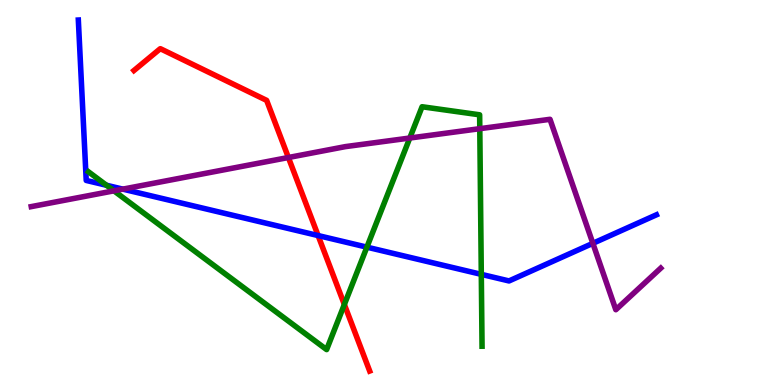[{'lines': ['blue', 'red'], 'intersections': [{'x': 4.1, 'y': 3.88}]}, {'lines': ['green', 'red'], 'intersections': [{'x': 4.44, 'y': 2.09}]}, {'lines': ['purple', 'red'], 'intersections': [{'x': 3.72, 'y': 5.91}]}, {'lines': ['blue', 'green'], 'intersections': [{'x': 1.37, 'y': 5.19}, {'x': 4.73, 'y': 3.58}, {'x': 6.21, 'y': 2.87}]}, {'lines': ['blue', 'purple'], 'intersections': [{'x': 1.58, 'y': 5.09}, {'x': 7.65, 'y': 3.68}]}, {'lines': ['green', 'purple'], 'intersections': [{'x': 1.47, 'y': 5.04}, {'x': 5.29, 'y': 6.41}, {'x': 6.19, 'y': 6.66}]}]